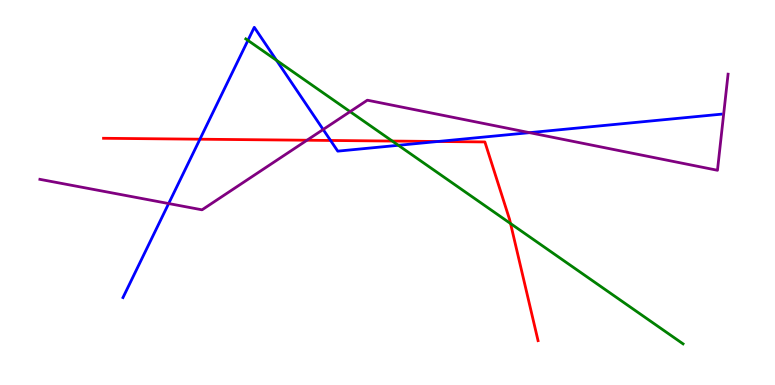[{'lines': ['blue', 'red'], 'intersections': [{'x': 2.58, 'y': 6.38}, {'x': 4.27, 'y': 6.35}, {'x': 5.65, 'y': 6.32}]}, {'lines': ['green', 'red'], 'intersections': [{'x': 5.06, 'y': 6.34}, {'x': 6.59, 'y': 4.19}]}, {'lines': ['purple', 'red'], 'intersections': [{'x': 3.96, 'y': 6.36}]}, {'lines': ['blue', 'green'], 'intersections': [{'x': 3.2, 'y': 8.95}, {'x': 3.57, 'y': 8.43}, {'x': 5.14, 'y': 6.23}]}, {'lines': ['blue', 'purple'], 'intersections': [{'x': 2.18, 'y': 4.71}, {'x': 4.17, 'y': 6.64}, {'x': 6.83, 'y': 6.55}]}, {'lines': ['green', 'purple'], 'intersections': [{'x': 4.52, 'y': 7.1}]}]